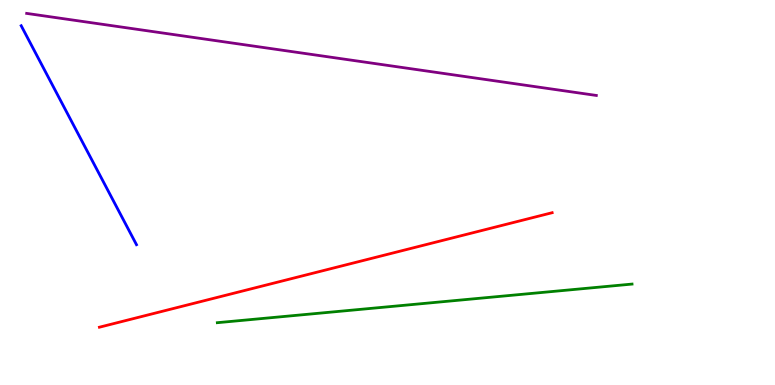[{'lines': ['blue', 'red'], 'intersections': []}, {'lines': ['green', 'red'], 'intersections': []}, {'lines': ['purple', 'red'], 'intersections': []}, {'lines': ['blue', 'green'], 'intersections': []}, {'lines': ['blue', 'purple'], 'intersections': []}, {'lines': ['green', 'purple'], 'intersections': []}]